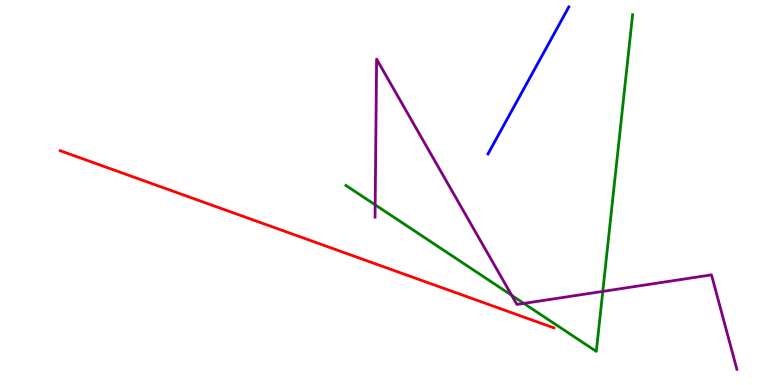[{'lines': ['blue', 'red'], 'intersections': []}, {'lines': ['green', 'red'], 'intersections': []}, {'lines': ['purple', 'red'], 'intersections': []}, {'lines': ['blue', 'green'], 'intersections': []}, {'lines': ['blue', 'purple'], 'intersections': []}, {'lines': ['green', 'purple'], 'intersections': [{'x': 4.84, 'y': 4.68}, {'x': 6.6, 'y': 2.33}, {'x': 6.76, 'y': 2.12}, {'x': 7.78, 'y': 2.43}]}]